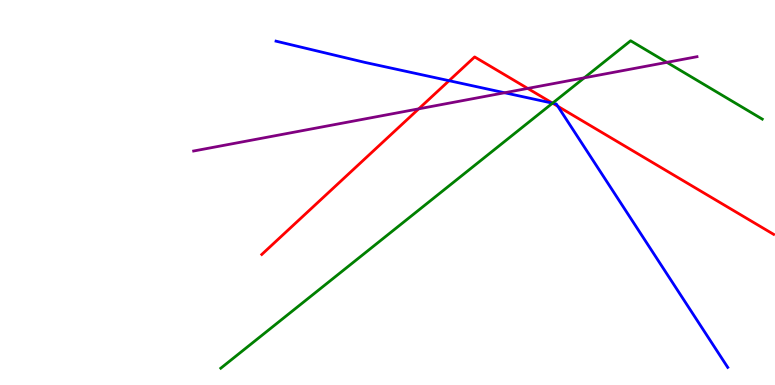[{'lines': ['blue', 'red'], 'intersections': [{'x': 5.79, 'y': 7.9}, {'x': 7.13, 'y': 7.32}, {'x': 7.2, 'y': 7.24}]}, {'lines': ['green', 'red'], 'intersections': [{'x': 7.13, 'y': 7.32}]}, {'lines': ['purple', 'red'], 'intersections': [{'x': 5.4, 'y': 7.17}, {'x': 6.81, 'y': 7.7}]}, {'lines': ['blue', 'green'], 'intersections': [{'x': 7.13, 'y': 7.32}]}, {'lines': ['blue', 'purple'], 'intersections': [{'x': 6.51, 'y': 7.59}]}, {'lines': ['green', 'purple'], 'intersections': [{'x': 7.54, 'y': 7.98}, {'x': 8.6, 'y': 8.38}]}]